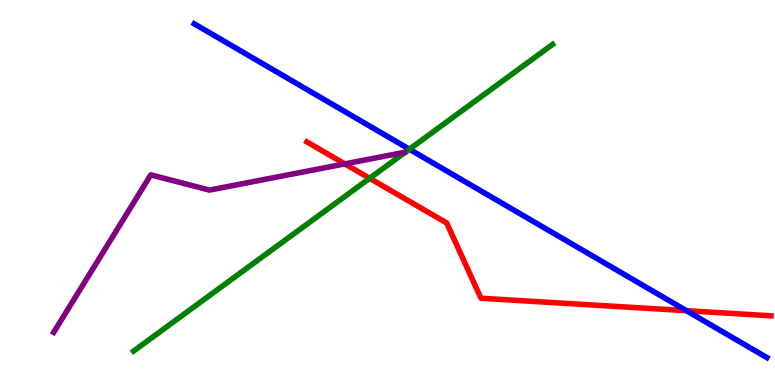[{'lines': ['blue', 'red'], 'intersections': [{'x': 8.86, 'y': 1.93}]}, {'lines': ['green', 'red'], 'intersections': [{'x': 4.77, 'y': 5.37}]}, {'lines': ['purple', 'red'], 'intersections': [{'x': 4.45, 'y': 5.74}]}, {'lines': ['blue', 'green'], 'intersections': [{'x': 5.28, 'y': 6.12}]}, {'lines': ['blue', 'purple'], 'intersections': []}, {'lines': ['green', 'purple'], 'intersections': []}]